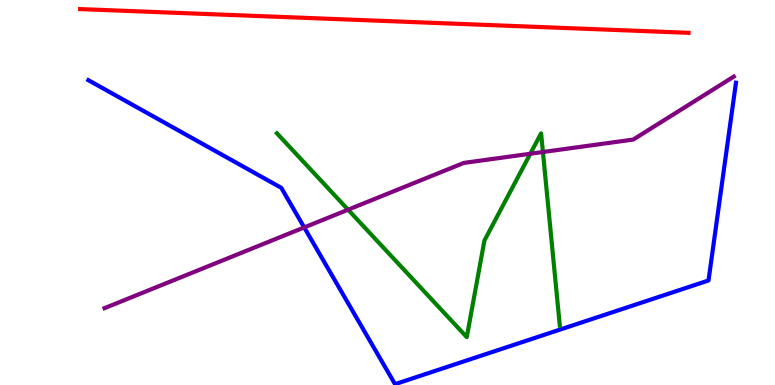[{'lines': ['blue', 'red'], 'intersections': []}, {'lines': ['green', 'red'], 'intersections': []}, {'lines': ['purple', 'red'], 'intersections': []}, {'lines': ['blue', 'green'], 'intersections': []}, {'lines': ['blue', 'purple'], 'intersections': [{'x': 3.93, 'y': 4.09}]}, {'lines': ['green', 'purple'], 'intersections': [{'x': 4.49, 'y': 4.55}, {'x': 6.84, 'y': 6.01}, {'x': 7.01, 'y': 6.05}]}]